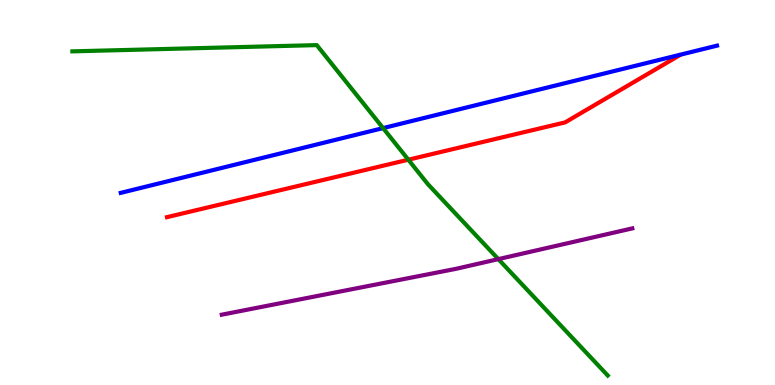[{'lines': ['blue', 'red'], 'intersections': []}, {'lines': ['green', 'red'], 'intersections': [{'x': 5.27, 'y': 5.85}]}, {'lines': ['purple', 'red'], 'intersections': []}, {'lines': ['blue', 'green'], 'intersections': [{'x': 4.94, 'y': 6.67}]}, {'lines': ['blue', 'purple'], 'intersections': []}, {'lines': ['green', 'purple'], 'intersections': [{'x': 6.43, 'y': 3.27}]}]